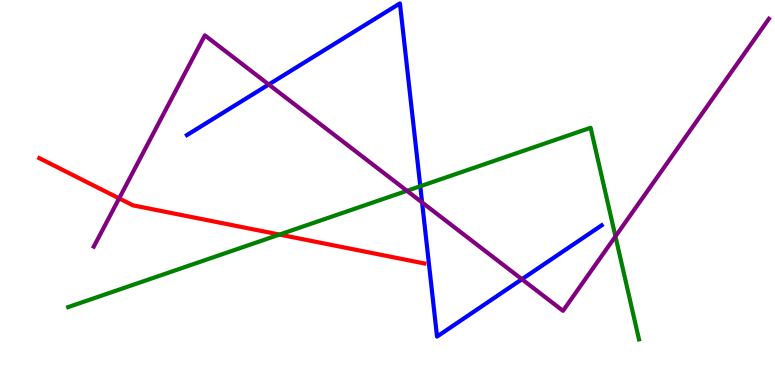[{'lines': ['blue', 'red'], 'intersections': []}, {'lines': ['green', 'red'], 'intersections': [{'x': 3.61, 'y': 3.91}]}, {'lines': ['purple', 'red'], 'intersections': [{'x': 1.54, 'y': 4.85}]}, {'lines': ['blue', 'green'], 'intersections': [{'x': 5.42, 'y': 5.16}]}, {'lines': ['blue', 'purple'], 'intersections': [{'x': 3.47, 'y': 7.81}, {'x': 5.45, 'y': 4.74}, {'x': 6.73, 'y': 2.75}]}, {'lines': ['green', 'purple'], 'intersections': [{'x': 5.25, 'y': 5.04}, {'x': 7.94, 'y': 3.86}]}]